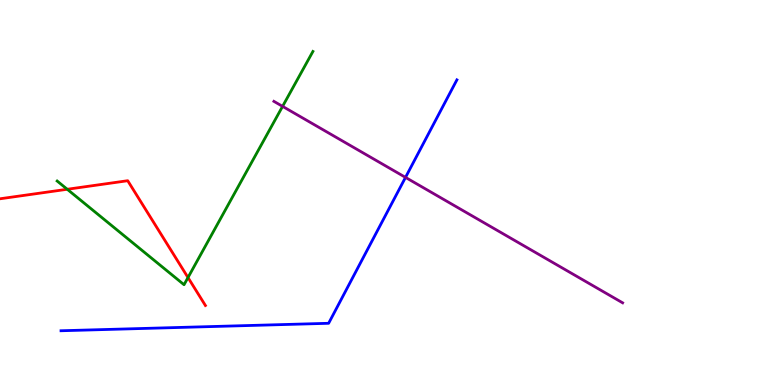[{'lines': ['blue', 'red'], 'intersections': []}, {'lines': ['green', 'red'], 'intersections': [{'x': 0.868, 'y': 5.08}, {'x': 2.43, 'y': 2.79}]}, {'lines': ['purple', 'red'], 'intersections': []}, {'lines': ['blue', 'green'], 'intersections': []}, {'lines': ['blue', 'purple'], 'intersections': [{'x': 5.23, 'y': 5.39}]}, {'lines': ['green', 'purple'], 'intersections': [{'x': 3.65, 'y': 7.24}]}]